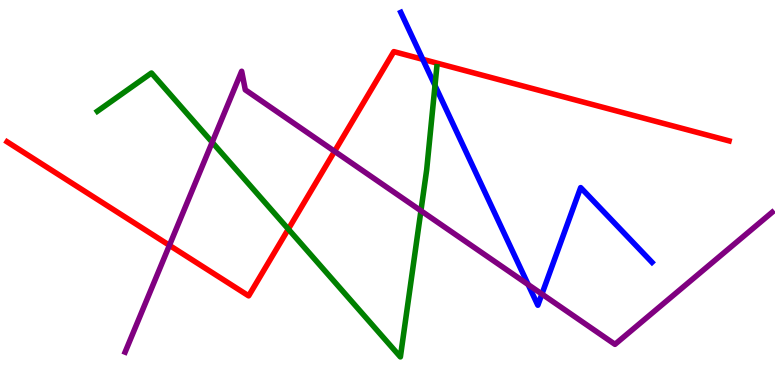[{'lines': ['blue', 'red'], 'intersections': [{'x': 5.45, 'y': 8.46}]}, {'lines': ['green', 'red'], 'intersections': [{'x': 3.72, 'y': 4.05}]}, {'lines': ['purple', 'red'], 'intersections': [{'x': 2.19, 'y': 3.63}, {'x': 4.32, 'y': 6.07}]}, {'lines': ['blue', 'green'], 'intersections': [{'x': 5.61, 'y': 7.78}]}, {'lines': ['blue', 'purple'], 'intersections': [{'x': 6.82, 'y': 2.61}, {'x': 6.99, 'y': 2.36}]}, {'lines': ['green', 'purple'], 'intersections': [{'x': 2.74, 'y': 6.3}, {'x': 5.43, 'y': 4.53}]}]